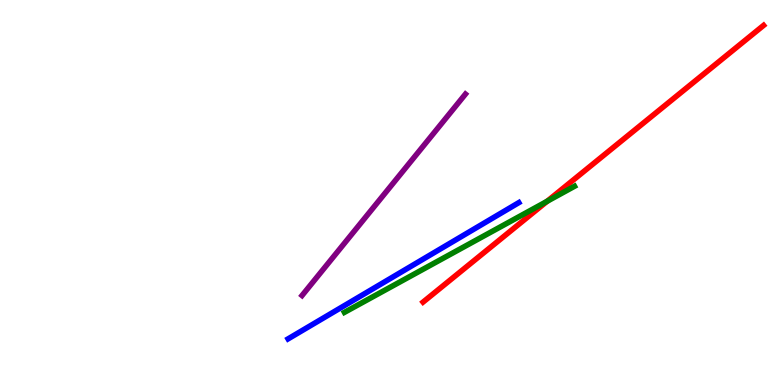[{'lines': ['blue', 'red'], 'intersections': []}, {'lines': ['green', 'red'], 'intersections': [{'x': 7.06, 'y': 4.77}]}, {'lines': ['purple', 'red'], 'intersections': []}, {'lines': ['blue', 'green'], 'intersections': []}, {'lines': ['blue', 'purple'], 'intersections': []}, {'lines': ['green', 'purple'], 'intersections': []}]